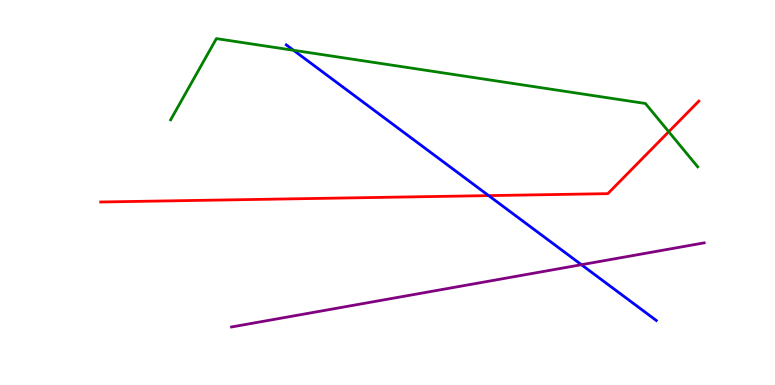[{'lines': ['blue', 'red'], 'intersections': [{'x': 6.31, 'y': 4.92}]}, {'lines': ['green', 'red'], 'intersections': [{'x': 8.63, 'y': 6.58}]}, {'lines': ['purple', 'red'], 'intersections': []}, {'lines': ['blue', 'green'], 'intersections': [{'x': 3.79, 'y': 8.69}]}, {'lines': ['blue', 'purple'], 'intersections': [{'x': 7.5, 'y': 3.12}]}, {'lines': ['green', 'purple'], 'intersections': []}]